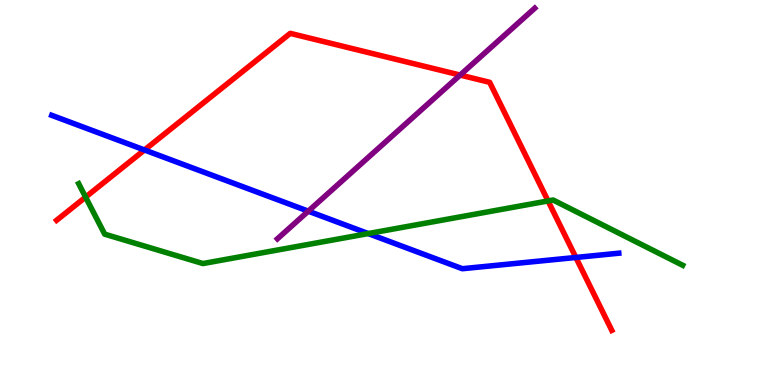[{'lines': ['blue', 'red'], 'intersections': [{'x': 1.86, 'y': 6.1}, {'x': 7.43, 'y': 3.31}]}, {'lines': ['green', 'red'], 'intersections': [{'x': 1.1, 'y': 4.88}, {'x': 7.07, 'y': 4.78}]}, {'lines': ['purple', 'red'], 'intersections': [{'x': 5.94, 'y': 8.05}]}, {'lines': ['blue', 'green'], 'intersections': [{'x': 4.75, 'y': 3.93}]}, {'lines': ['blue', 'purple'], 'intersections': [{'x': 3.98, 'y': 4.52}]}, {'lines': ['green', 'purple'], 'intersections': []}]